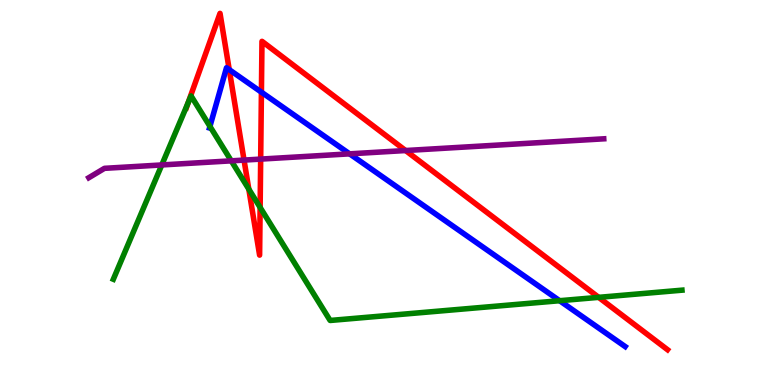[{'lines': ['blue', 'red'], 'intersections': [{'x': 2.96, 'y': 8.19}, {'x': 3.37, 'y': 7.61}]}, {'lines': ['green', 'red'], 'intersections': [{'x': 2.43, 'y': 7.34}, {'x': 3.21, 'y': 5.09}, {'x': 3.36, 'y': 4.61}, {'x': 7.72, 'y': 2.28}]}, {'lines': ['purple', 'red'], 'intersections': [{'x': 3.15, 'y': 5.84}, {'x': 3.36, 'y': 5.87}, {'x': 5.23, 'y': 6.09}]}, {'lines': ['blue', 'green'], 'intersections': [{'x': 2.71, 'y': 6.72}, {'x': 7.22, 'y': 2.19}]}, {'lines': ['blue', 'purple'], 'intersections': [{'x': 4.51, 'y': 6.0}]}, {'lines': ['green', 'purple'], 'intersections': [{'x': 2.09, 'y': 5.72}, {'x': 2.98, 'y': 5.82}]}]